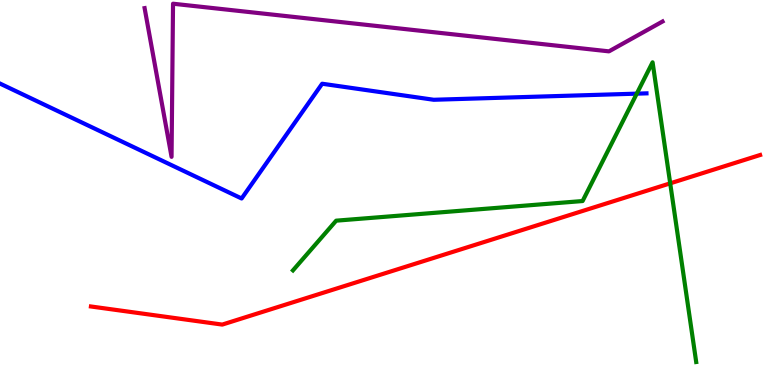[{'lines': ['blue', 'red'], 'intersections': []}, {'lines': ['green', 'red'], 'intersections': [{'x': 8.65, 'y': 5.24}]}, {'lines': ['purple', 'red'], 'intersections': []}, {'lines': ['blue', 'green'], 'intersections': [{'x': 8.22, 'y': 7.57}]}, {'lines': ['blue', 'purple'], 'intersections': []}, {'lines': ['green', 'purple'], 'intersections': []}]